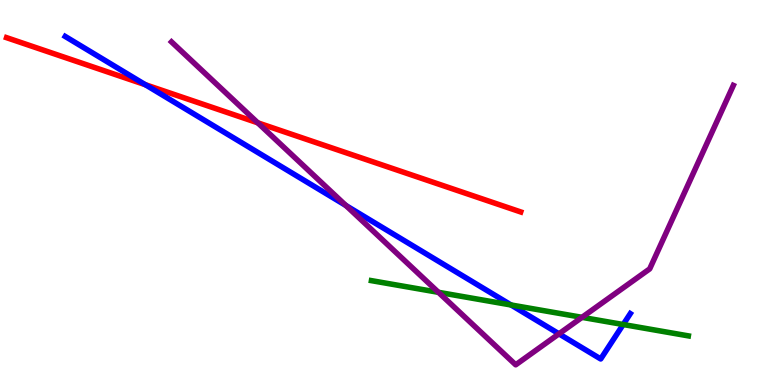[{'lines': ['blue', 'red'], 'intersections': [{'x': 1.87, 'y': 7.8}]}, {'lines': ['green', 'red'], 'intersections': []}, {'lines': ['purple', 'red'], 'intersections': [{'x': 3.33, 'y': 6.81}]}, {'lines': ['blue', 'green'], 'intersections': [{'x': 6.59, 'y': 2.08}, {'x': 8.04, 'y': 1.57}]}, {'lines': ['blue', 'purple'], 'intersections': [{'x': 4.46, 'y': 4.66}, {'x': 7.21, 'y': 1.33}]}, {'lines': ['green', 'purple'], 'intersections': [{'x': 5.66, 'y': 2.41}, {'x': 7.51, 'y': 1.76}]}]